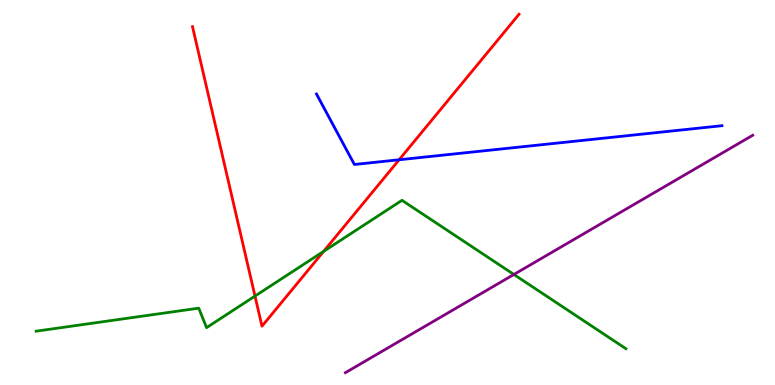[{'lines': ['blue', 'red'], 'intersections': [{'x': 5.15, 'y': 5.85}]}, {'lines': ['green', 'red'], 'intersections': [{'x': 3.29, 'y': 2.31}, {'x': 4.18, 'y': 3.47}]}, {'lines': ['purple', 'red'], 'intersections': []}, {'lines': ['blue', 'green'], 'intersections': []}, {'lines': ['blue', 'purple'], 'intersections': []}, {'lines': ['green', 'purple'], 'intersections': [{'x': 6.63, 'y': 2.87}]}]